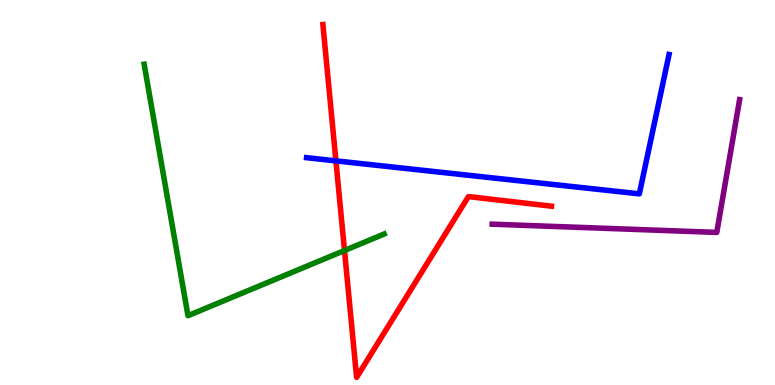[{'lines': ['blue', 'red'], 'intersections': [{'x': 4.33, 'y': 5.82}]}, {'lines': ['green', 'red'], 'intersections': [{'x': 4.45, 'y': 3.49}]}, {'lines': ['purple', 'red'], 'intersections': []}, {'lines': ['blue', 'green'], 'intersections': []}, {'lines': ['blue', 'purple'], 'intersections': []}, {'lines': ['green', 'purple'], 'intersections': []}]